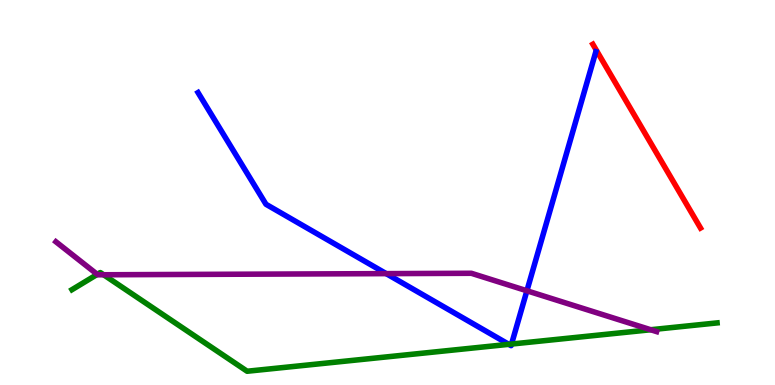[{'lines': ['blue', 'red'], 'intersections': []}, {'lines': ['green', 'red'], 'intersections': []}, {'lines': ['purple', 'red'], 'intersections': []}, {'lines': ['blue', 'green'], 'intersections': [{'x': 6.57, 'y': 1.06}, {'x': 6.6, 'y': 1.06}]}, {'lines': ['blue', 'purple'], 'intersections': [{'x': 4.98, 'y': 2.89}, {'x': 6.8, 'y': 2.45}]}, {'lines': ['green', 'purple'], 'intersections': [{'x': 1.26, 'y': 2.87}, {'x': 1.34, 'y': 2.86}, {'x': 8.4, 'y': 1.44}]}]